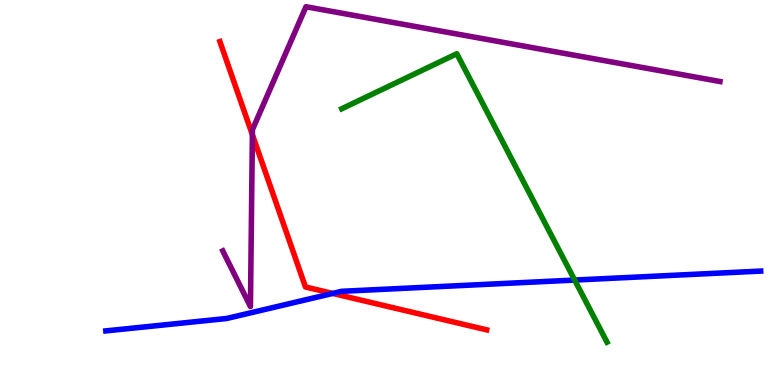[{'lines': ['blue', 'red'], 'intersections': [{'x': 4.29, 'y': 2.38}]}, {'lines': ['green', 'red'], 'intersections': []}, {'lines': ['purple', 'red'], 'intersections': [{'x': 3.26, 'y': 6.5}]}, {'lines': ['blue', 'green'], 'intersections': [{'x': 7.42, 'y': 2.73}]}, {'lines': ['blue', 'purple'], 'intersections': []}, {'lines': ['green', 'purple'], 'intersections': []}]